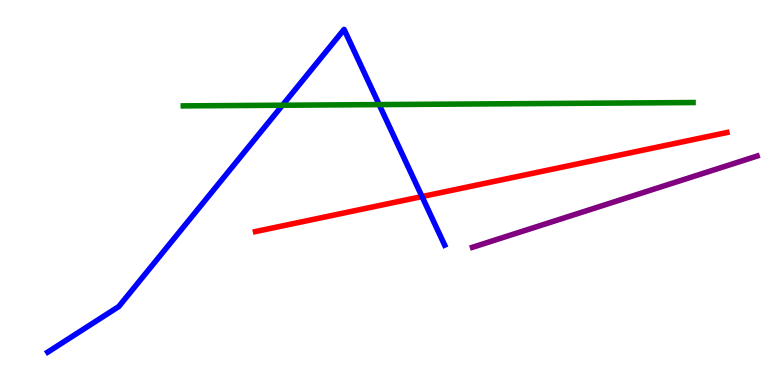[{'lines': ['blue', 'red'], 'intersections': [{'x': 5.45, 'y': 4.89}]}, {'lines': ['green', 'red'], 'intersections': []}, {'lines': ['purple', 'red'], 'intersections': []}, {'lines': ['blue', 'green'], 'intersections': [{'x': 3.64, 'y': 7.27}, {'x': 4.89, 'y': 7.28}]}, {'lines': ['blue', 'purple'], 'intersections': []}, {'lines': ['green', 'purple'], 'intersections': []}]